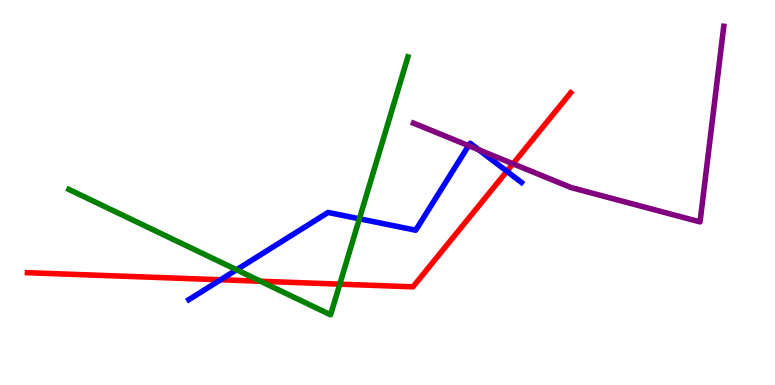[{'lines': ['blue', 'red'], 'intersections': [{'x': 2.85, 'y': 2.73}, {'x': 6.54, 'y': 5.55}]}, {'lines': ['green', 'red'], 'intersections': [{'x': 3.36, 'y': 2.7}, {'x': 4.38, 'y': 2.62}]}, {'lines': ['purple', 'red'], 'intersections': [{'x': 6.62, 'y': 5.75}]}, {'lines': ['blue', 'green'], 'intersections': [{'x': 3.05, 'y': 2.99}, {'x': 4.64, 'y': 4.32}]}, {'lines': ['blue', 'purple'], 'intersections': [{'x': 6.05, 'y': 6.22}, {'x': 6.18, 'y': 6.11}]}, {'lines': ['green', 'purple'], 'intersections': []}]